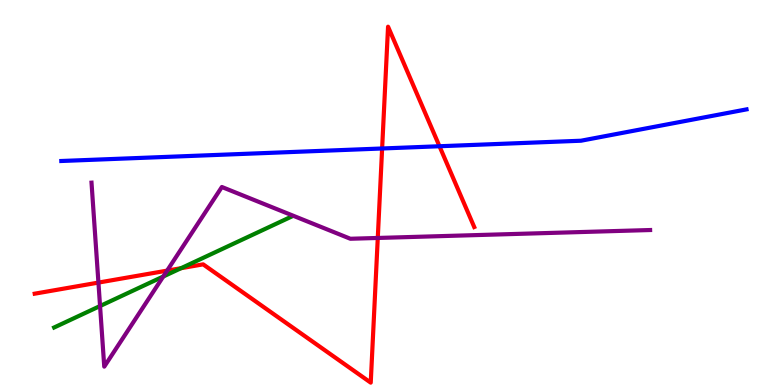[{'lines': ['blue', 'red'], 'intersections': [{'x': 4.93, 'y': 6.14}, {'x': 5.67, 'y': 6.2}]}, {'lines': ['green', 'red'], 'intersections': [{'x': 2.34, 'y': 3.03}]}, {'lines': ['purple', 'red'], 'intersections': [{'x': 1.27, 'y': 2.66}, {'x': 2.16, 'y': 2.97}, {'x': 4.87, 'y': 3.82}]}, {'lines': ['blue', 'green'], 'intersections': []}, {'lines': ['blue', 'purple'], 'intersections': []}, {'lines': ['green', 'purple'], 'intersections': [{'x': 1.29, 'y': 2.05}, {'x': 2.11, 'y': 2.82}]}]